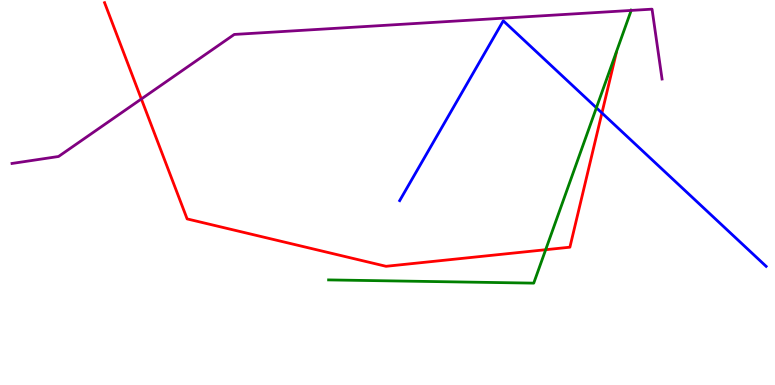[{'lines': ['blue', 'red'], 'intersections': [{'x': 7.77, 'y': 7.07}]}, {'lines': ['green', 'red'], 'intersections': [{'x': 7.04, 'y': 3.51}]}, {'lines': ['purple', 'red'], 'intersections': [{'x': 1.82, 'y': 7.43}]}, {'lines': ['blue', 'green'], 'intersections': [{'x': 7.7, 'y': 7.2}]}, {'lines': ['blue', 'purple'], 'intersections': []}, {'lines': ['green', 'purple'], 'intersections': [{'x': 8.14, 'y': 9.73}]}]